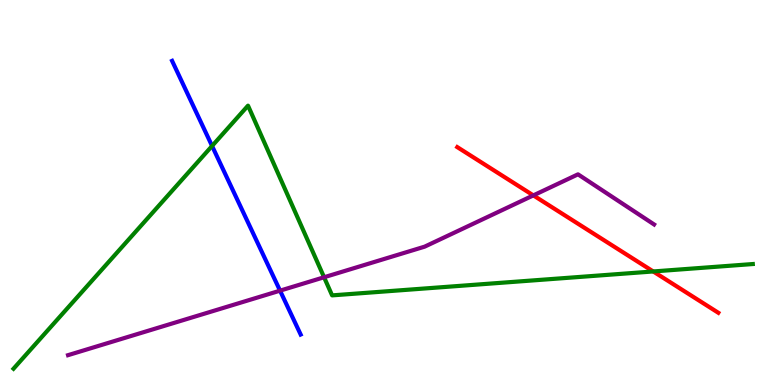[{'lines': ['blue', 'red'], 'intersections': []}, {'lines': ['green', 'red'], 'intersections': [{'x': 8.43, 'y': 2.95}]}, {'lines': ['purple', 'red'], 'intersections': [{'x': 6.88, 'y': 4.92}]}, {'lines': ['blue', 'green'], 'intersections': [{'x': 2.74, 'y': 6.21}]}, {'lines': ['blue', 'purple'], 'intersections': [{'x': 3.61, 'y': 2.45}]}, {'lines': ['green', 'purple'], 'intersections': [{'x': 4.18, 'y': 2.8}]}]